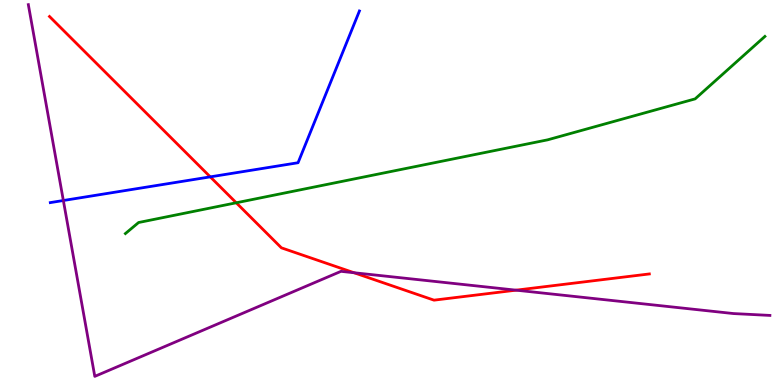[{'lines': ['blue', 'red'], 'intersections': [{'x': 2.71, 'y': 5.41}]}, {'lines': ['green', 'red'], 'intersections': [{'x': 3.05, 'y': 4.73}]}, {'lines': ['purple', 'red'], 'intersections': [{'x': 4.57, 'y': 2.92}, {'x': 6.66, 'y': 2.46}]}, {'lines': ['blue', 'green'], 'intersections': []}, {'lines': ['blue', 'purple'], 'intersections': [{'x': 0.817, 'y': 4.79}]}, {'lines': ['green', 'purple'], 'intersections': []}]